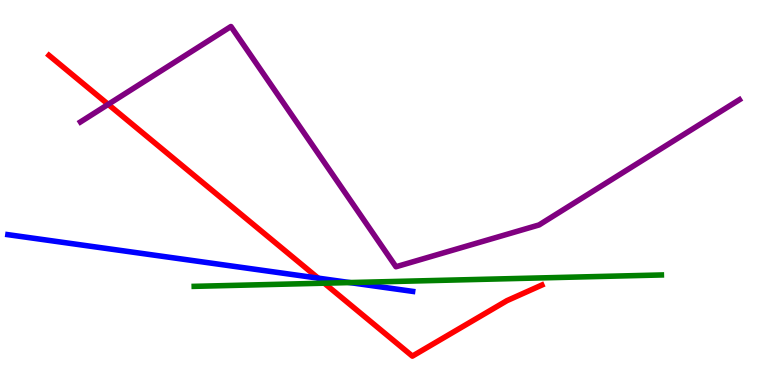[{'lines': ['blue', 'red'], 'intersections': [{'x': 4.11, 'y': 2.78}]}, {'lines': ['green', 'red'], 'intersections': [{'x': 4.18, 'y': 2.64}]}, {'lines': ['purple', 'red'], 'intersections': [{'x': 1.4, 'y': 7.29}]}, {'lines': ['blue', 'green'], 'intersections': [{'x': 4.51, 'y': 2.66}]}, {'lines': ['blue', 'purple'], 'intersections': []}, {'lines': ['green', 'purple'], 'intersections': []}]